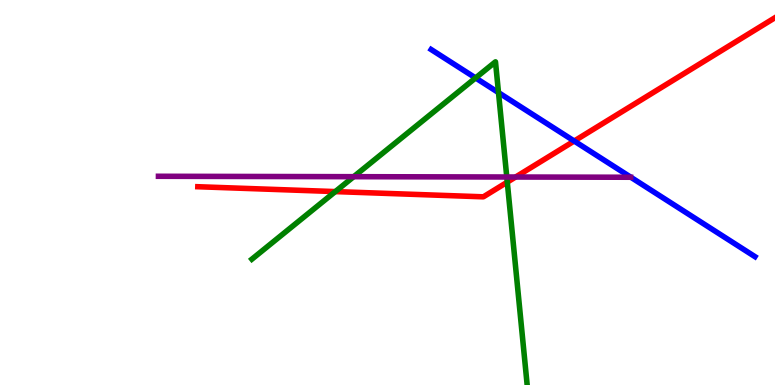[{'lines': ['blue', 'red'], 'intersections': [{'x': 7.41, 'y': 6.34}]}, {'lines': ['green', 'red'], 'intersections': [{'x': 4.33, 'y': 5.02}, {'x': 6.55, 'y': 5.27}]}, {'lines': ['purple', 'red'], 'intersections': [{'x': 6.65, 'y': 5.4}]}, {'lines': ['blue', 'green'], 'intersections': [{'x': 6.14, 'y': 7.98}, {'x': 6.43, 'y': 7.59}]}, {'lines': ['blue', 'purple'], 'intersections': []}, {'lines': ['green', 'purple'], 'intersections': [{'x': 4.56, 'y': 5.41}, {'x': 6.54, 'y': 5.4}]}]